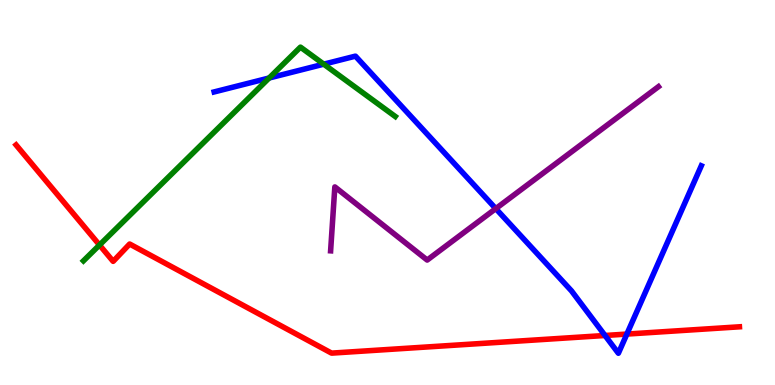[{'lines': ['blue', 'red'], 'intersections': [{'x': 7.81, 'y': 1.29}, {'x': 8.09, 'y': 1.32}]}, {'lines': ['green', 'red'], 'intersections': [{'x': 1.28, 'y': 3.64}]}, {'lines': ['purple', 'red'], 'intersections': []}, {'lines': ['blue', 'green'], 'intersections': [{'x': 3.47, 'y': 7.97}, {'x': 4.18, 'y': 8.33}]}, {'lines': ['blue', 'purple'], 'intersections': [{'x': 6.4, 'y': 4.58}]}, {'lines': ['green', 'purple'], 'intersections': []}]